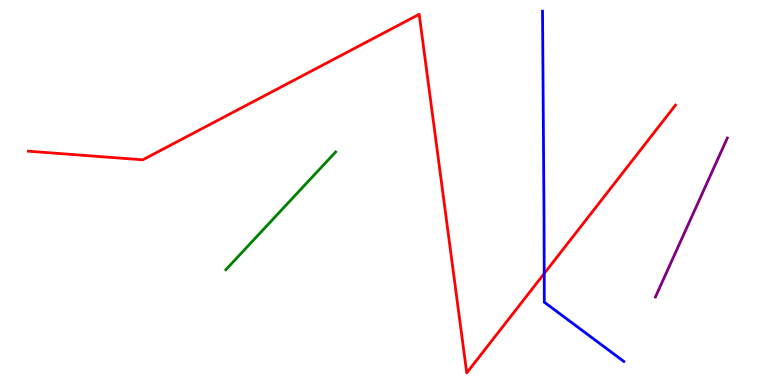[{'lines': ['blue', 'red'], 'intersections': [{'x': 7.02, 'y': 2.9}]}, {'lines': ['green', 'red'], 'intersections': []}, {'lines': ['purple', 'red'], 'intersections': []}, {'lines': ['blue', 'green'], 'intersections': []}, {'lines': ['blue', 'purple'], 'intersections': []}, {'lines': ['green', 'purple'], 'intersections': []}]